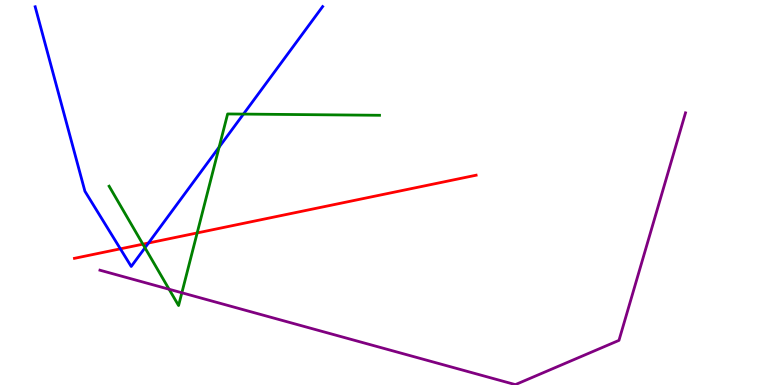[{'lines': ['blue', 'red'], 'intersections': [{'x': 1.55, 'y': 3.54}, {'x': 1.92, 'y': 3.69}]}, {'lines': ['green', 'red'], 'intersections': [{'x': 1.84, 'y': 3.66}, {'x': 2.54, 'y': 3.95}]}, {'lines': ['purple', 'red'], 'intersections': []}, {'lines': ['blue', 'green'], 'intersections': [{'x': 1.87, 'y': 3.56}, {'x': 2.83, 'y': 6.18}, {'x': 3.14, 'y': 7.04}]}, {'lines': ['blue', 'purple'], 'intersections': []}, {'lines': ['green', 'purple'], 'intersections': [{'x': 2.18, 'y': 2.49}, {'x': 2.35, 'y': 2.4}]}]